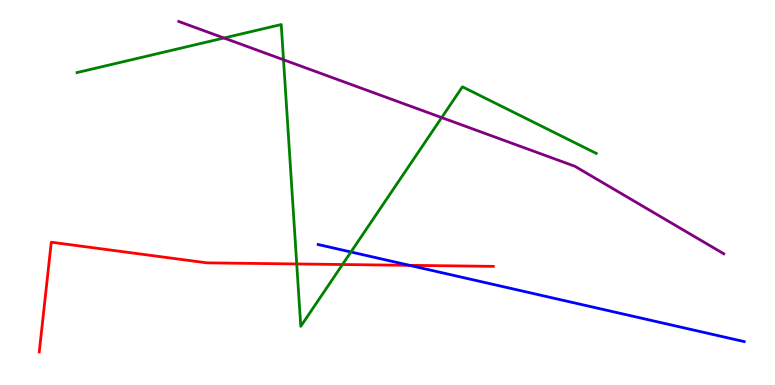[{'lines': ['blue', 'red'], 'intersections': [{'x': 5.28, 'y': 3.11}]}, {'lines': ['green', 'red'], 'intersections': [{'x': 3.83, 'y': 3.14}, {'x': 4.42, 'y': 3.13}]}, {'lines': ['purple', 'red'], 'intersections': []}, {'lines': ['blue', 'green'], 'intersections': [{'x': 4.53, 'y': 3.45}]}, {'lines': ['blue', 'purple'], 'intersections': []}, {'lines': ['green', 'purple'], 'intersections': [{'x': 2.89, 'y': 9.01}, {'x': 3.66, 'y': 8.45}, {'x': 5.7, 'y': 6.95}]}]